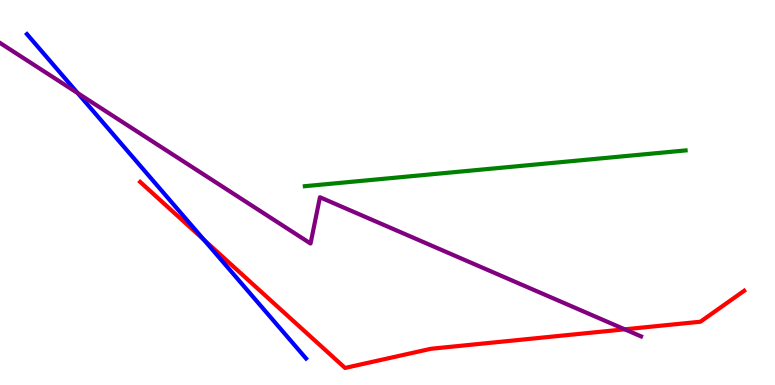[{'lines': ['blue', 'red'], 'intersections': [{'x': 2.63, 'y': 3.77}]}, {'lines': ['green', 'red'], 'intersections': []}, {'lines': ['purple', 'red'], 'intersections': [{'x': 8.06, 'y': 1.45}]}, {'lines': ['blue', 'green'], 'intersections': []}, {'lines': ['blue', 'purple'], 'intersections': [{'x': 1.0, 'y': 7.58}]}, {'lines': ['green', 'purple'], 'intersections': []}]